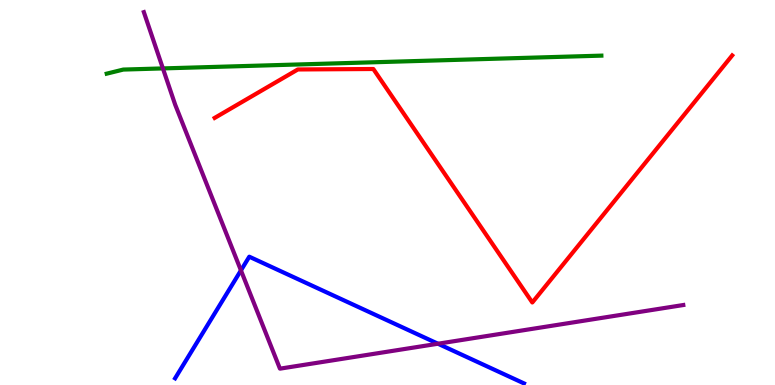[{'lines': ['blue', 'red'], 'intersections': []}, {'lines': ['green', 'red'], 'intersections': []}, {'lines': ['purple', 'red'], 'intersections': []}, {'lines': ['blue', 'green'], 'intersections': []}, {'lines': ['blue', 'purple'], 'intersections': [{'x': 3.11, 'y': 2.98}, {'x': 5.65, 'y': 1.07}]}, {'lines': ['green', 'purple'], 'intersections': [{'x': 2.1, 'y': 8.22}]}]